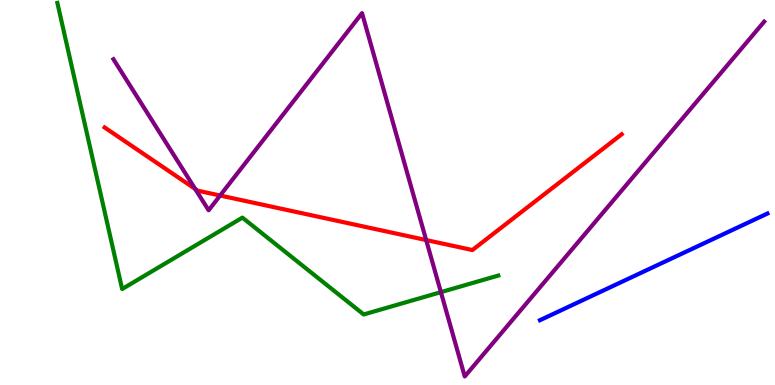[{'lines': ['blue', 'red'], 'intersections': []}, {'lines': ['green', 'red'], 'intersections': []}, {'lines': ['purple', 'red'], 'intersections': [{'x': 2.52, 'y': 5.09}, {'x': 2.84, 'y': 4.92}, {'x': 5.5, 'y': 3.76}]}, {'lines': ['blue', 'green'], 'intersections': []}, {'lines': ['blue', 'purple'], 'intersections': []}, {'lines': ['green', 'purple'], 'intersections': [{'x': 5.69, 'y': 2.41}]}]